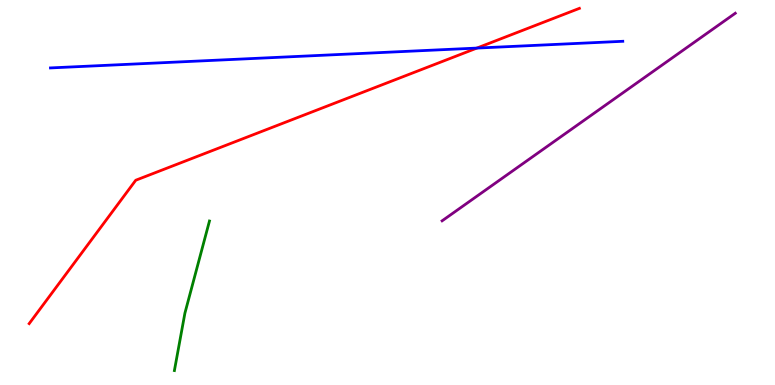[{'lines': ['blue', 'red'], 'intersections': [{'x': 6.15, 'y': 8.75}]}, {'lines': ['green', 'red'], 'intersections': []}, {'lines': ['purple', 'red'], 'intersections': []}, {'lines': ['blue', 'green'], 'intersections': []}, {'lines': ['blue', 'purple'], 'intersections': []}, {'lines': ['green', 'purple'], 'intersections': []}]